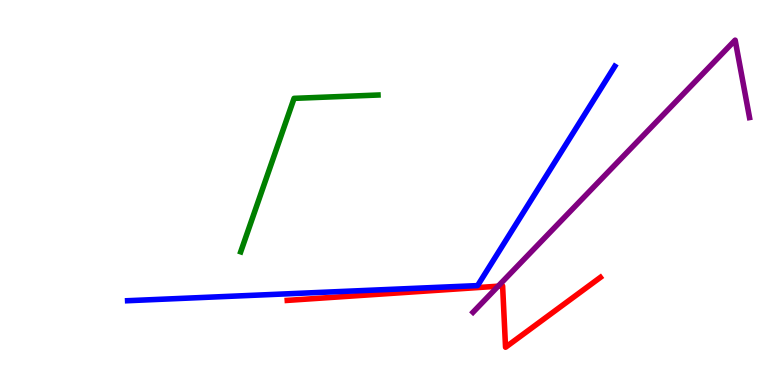[{'lines': ['blue', 'red'], 'intersections': []}, {'lines': ['green', 'red'], 'intersections': []}, {'lines': ['purple', 'red'], 'intersections': [{'x': 6.43, 'y': 2.57}]}, {'lines': ['blue', 'green'], 'intersections': []}, {'lines': ['blue', 'purple'], 'intersections': []}, {'lines': ['green', 'purple'], 'intersections': []}]